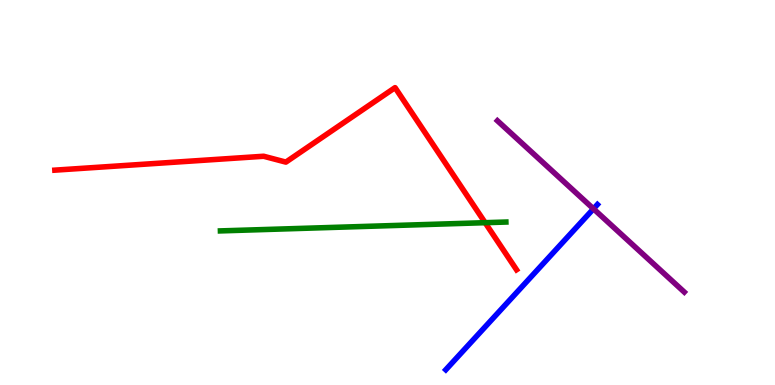[{'lines': ['blue', 'red'], 'intersections': []}, {'lines': ['green', 'red'], 'intersections': [{'x': 6.26, 'y': 4.22}]}, {'lines': ['purple', 'red'], 'intersections': []}, {'lines': ['blue', 'green'], 'intersections': []}, {'lines': ['blue', 'purple'], 'intersections': [{'x': 7.66, 'y': 4.58}]}, {'lines': ['green', 'purple'], 'intersections': []}]